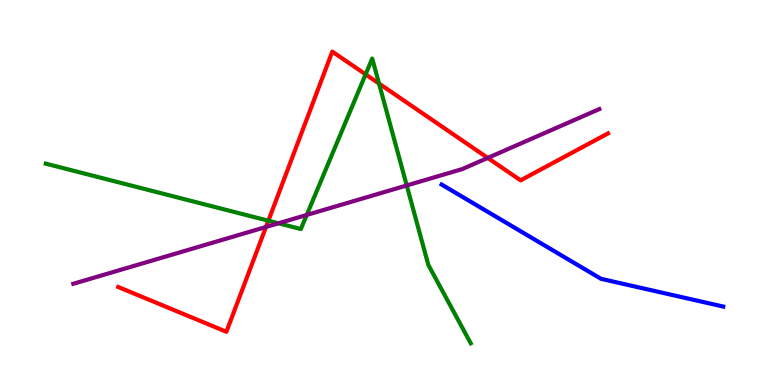[{'lines': ['blue', 'red'], 'intersections': []}, {'lines': ['green', 'red'], 'intersections': [{'x': 3.46, 'y': 4.27}, {'x': 4.72, 'y': 8.07}, {'x': 4.89, 'y': 7.83}]}, {'lines': ['purple', 'red'], 'intersections': [{'x': 3.43, 'y': 4.1}, {'x': 6.29, 'y': 5.9}]}, {'lines': ['blue', 'green'], 'intersections': []}, {'lines': ['blue', 'purple'], 'intersections': []}, {'lines': ['green', 'purple'], 'intersections': [{'x': 3.59, 'y': 4.2}, {'x': 3.96, 'y': 4.42}, {'x': 5.25, 'y': 5.18}]}]